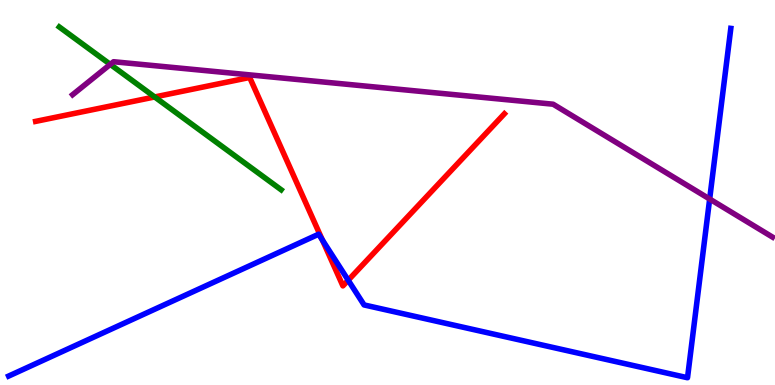[{'lines': ['blue', 'red'], 'intersections': [{'x': 4.16, 'y': 3.77}, {'x': 4.49, 'y': 2.72}]}, {'lines': ['green', 'red'], 'intersections': [{'x': 2.0, 'y': 7.48}]}, {'lines': ['purple', 'red'], 'intersections': []}, {'lines': ['blue', 'green'], 'intersections': []}, {'lines': ['blue', 'purple'], 'intersections': [{'x': 9.16, 'y': 4.83}]}, {'lines': ['green', 'purple'], 'intersections': [{'x': 1.42, 'y': 8.33}]}]